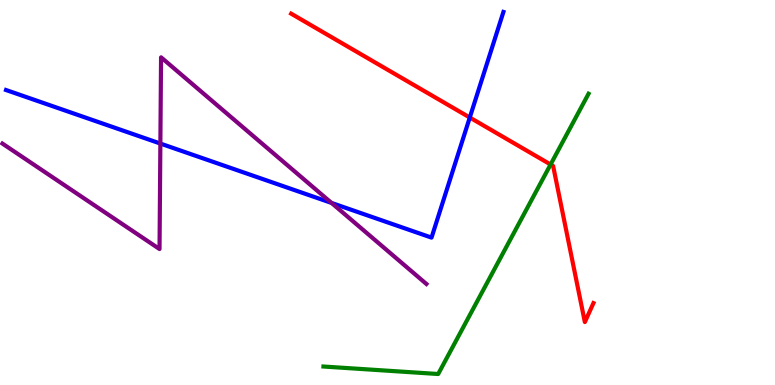[{'lines': ['blue', 'red'], 'intersections': [{'x': 6.06, 'y': 6.95}]}, {'lines': ['green', 'red'], 'intersections': [{'x': 7.1, 'y': 5.73}]}, {'lines': ['purple', 'red'], 'intersections': []}, {'lines': ['blue', 'green'], 'intersections': []}, {'lines': ['blue', 'purple'], 'intersections': [{'x': 2.07, 'y': 6.27}, {'x': 4.28, 'y': 4.73}]}, {'lines': ['green', 'purple'], 'intersections': []}]